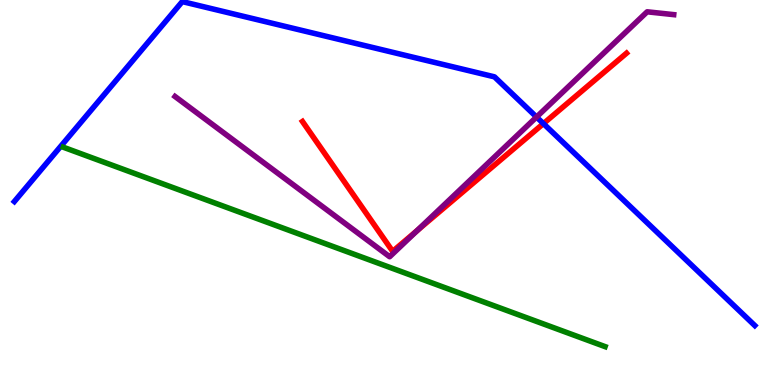[{'lines': ['blue', 'red'], 'intersections': [{'x': 7.01, 'y': 6.79}]}, {'lines': ['green', 'red'], 'intersections': []}, {'lines': ['purple', 'red'], 'intersections': [{'x': 5.38, 'y': 4.01}]}, {'lines': ['blue', 'green'], 'intersections': []}, {'lines': ['blue', 'purple'], 'intersections': [{'x': 6.92, 'y': 6.96}]}, {'lines': ['green', 'purple'], 'intersections': []}]